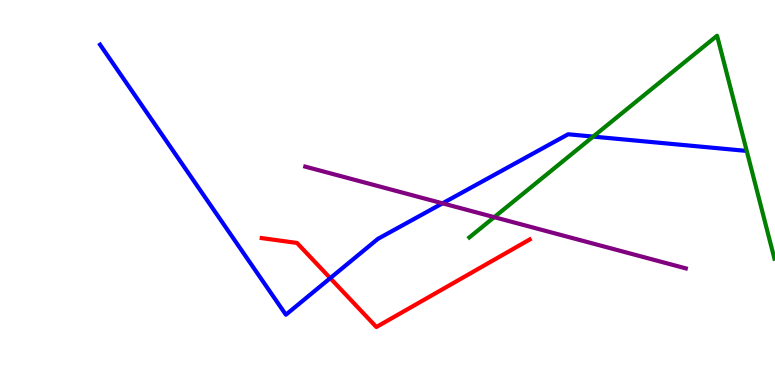[{'lines': ['blue', 'red'], 'intersections': [{'x': 4.26, 'y': 2.78}]}, {'lines': ['green', 'red'], 'intersections': []}, {'lines': ['purple', 'red'], 'intersections': []}, {'lines': ['blue', 'green'], 'intersections': [{'x': 7.65, 'y': 6.45}]}, {'lines': ['blue', 'purple'], 'intersections': [{'x': 5.71, 'y': 4.72}]}, {'lines': ['green', 'purple'], 'intersections': [{'x': 6.38, 'y': 4.36}]}]